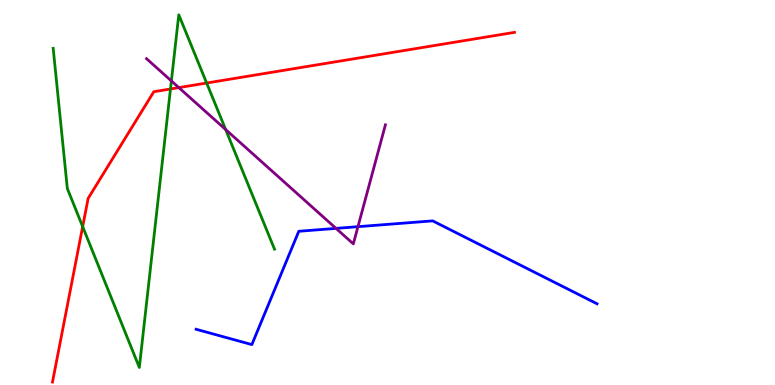[{'lines': ['blue', 'red'], 'intersections': []}, {'lines': ['green', 'red'], 'intersections': [{'x': 1.07, 'y': 4.11}, {'x': 2.2, 'y': 7.69}, {'x': 2.67, 'y': 7.84}]}, {'lines': ['purple', 'red'], 'intersections': [{'x': 2.31, 'y': 7.72}]}, {'lines': ['blue', 'green'], 'intersections': []}, {'lines': ['blue', 'purple'], 'intersections': [{'x': 4.34, 'y': 4.07}, {'x': 4.62, 'y': 4.11}]}, {'lines': ['green', 'purple'], 'intersections': [{'x': 2.21, 'y': 7.9}, {'x': 2.91, 'y': 6.64}]}]